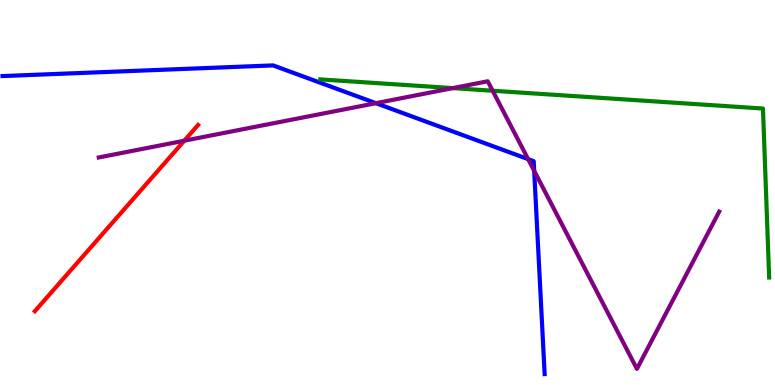[{'lines': ['blue', 'red'], 'intersections': []}, {'lines': ['green', 'red'], 'intersections': []}, {'lines': ['purple', 'red'], 'intersections': [{'x': 2.38, 'y': 6.35}]}, {'lines': ['blue', 'green'], 'intersections': []}, {'lines': ['blue', 'purple'], 'intersections': [{'x': 4.85, 'y': 7.32}, {'x': 6.81, 'y': 5.87}, {'x': 6.89, 'y': 5.56}]}, {'lines': ['green', 'purple'], 'intersections': [{'x': 5.84, 'y': 7.71}, {'x': 6.36, 'y': 7.64}]}]